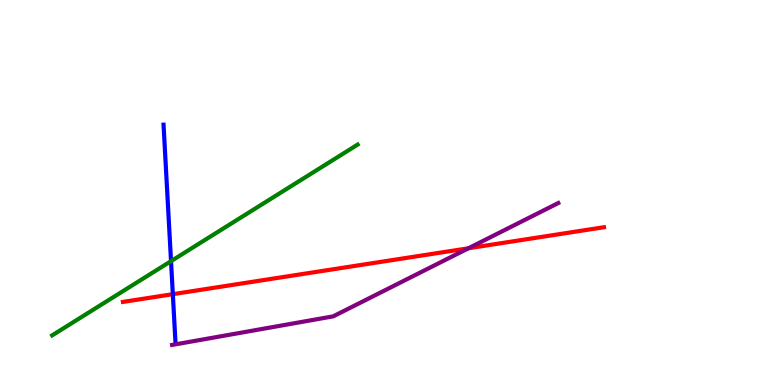[{'lines': ['blue', 'red'], 'intersections': [{'x': 2.23, 'y': 2.36}]}, {'lines': ['green', 'red'], 'intersections': []}, {'lines': ['purple', 'red'], 'intersections': [{'x': 6.04, 'y': 3.55}]}, {'lines': ['blue', 'green'], 'intersections': [{'x': 2.21, 'y': 3.22}]}, {'lines': ['blue', 'purple'], 'intersections': []}, {'lines': ['green', 'purple'], 'intersections': []}]